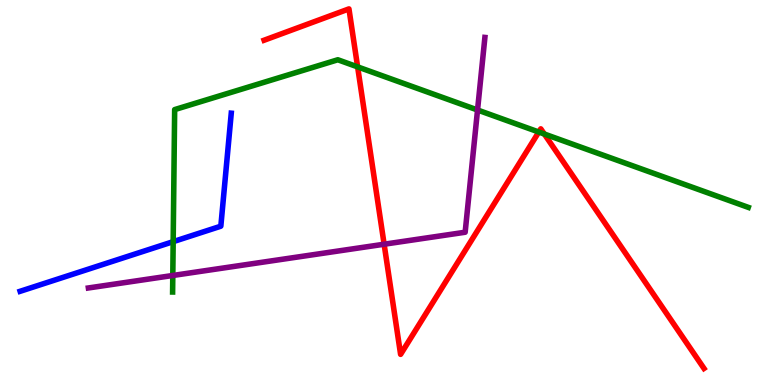[{'lines': ['blue', 'red'], 'intersections': []}, {'lines': ['green', 'red'], 'intersections': [{'x': 4.61, 'y': 8.26}, {'x': 6.95, 'y': 6.57}, {'x': 7.02, 'y': 6.52}]}, {'lines': ['purple', 'red'], 'intersections': [{'x': 4.96, 'y': 3.66}]}, {'lines': ['blue', 'green'], 'intersections': [{'x': 2.23, 'y': 3.72}]}, {'lines': ['blue', 'purple'], 'intersections': []}, {'lines': ['green', 'purple'], 'intersections': [{'x': 2.23, 'y': 2.84}, {'x': 6.16, 'y': 7.14}]}]